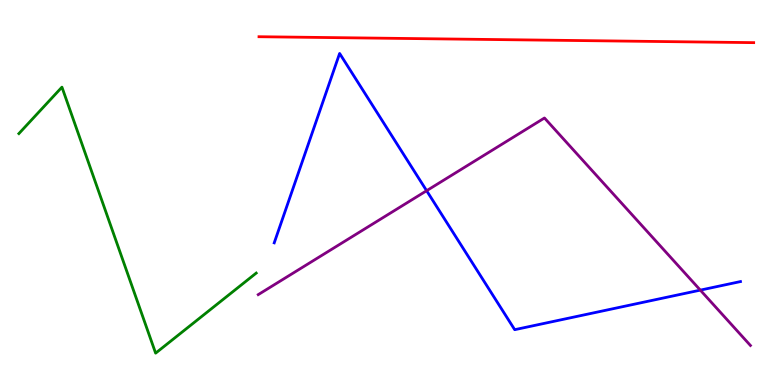[{'lines': ['blue', 'red'], 'intersections': []}, {'lines': ['green', 'red'], 'intersections': []}, {'lines': ['purple', 'red'], 'intersections': []}, {'lines': ['blue', 'green'], 'intersections': []}, {'lines': ['blue', 'purple'], 'intersections': [{'x': 5.5, 'y': 5.05}, {'x': 9.04, 'y': 2.46}]}, {'lines': ['green', 'purple'], 'intersections': []}]